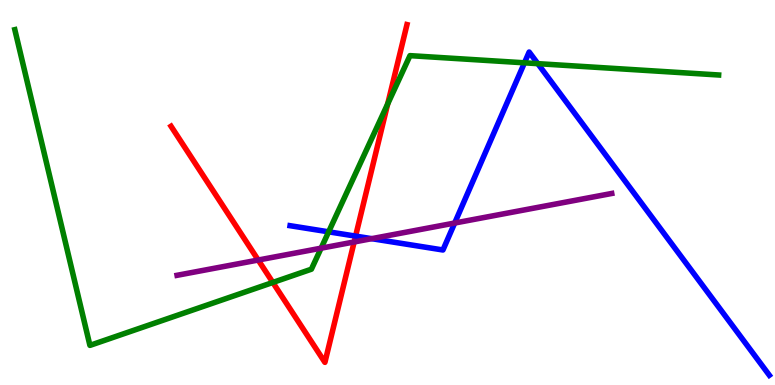[{'lines': ['blue', 'red'], 'intersections': [{'x': 4.59, 'y': 3.87}]}, {'lines': ['green', 'red'], 'intersections': [{'x': 3.52, 'y': 2.66}, {'x': 5.0, 'y': 7.3}]}, {'lines': ['purple', 'red'], 'intersections': [{'x': 3.33, 'y': 3.25}, {'x': 4.57, 'y': 3.72}]}, {'lines': ['blue', 'green'], 'intersections': [{'x': 4.24, 'y': 3.98}, {'x': 6.77, 'y': 8.37}, {'x': 6.94, 'y': 8.35}]}, {'lines': ['blue', 'purple'], 'intersections': [{'x': 4.8, 'y': 3.8}, {'x': 5.87, 'y': 4.21}]}, {'lines': ['green', 'purple'], 'intersections': [{'x': 4.14, 'y': 3.55}]}]